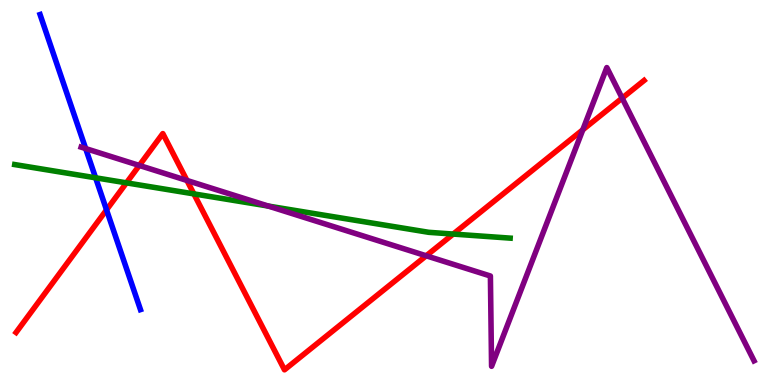[{'lines': ['blue', 'red'], 'intersections': [{'x': 1.37, 'y': 4.55}]}, {'lines': ['green', 'red'], 'intersections': [{'x': 1.63, 'y': 5.25}, {'x': 2.5, 'y': 4.96}, {'x': 5.85, 'y': 3.92}]}, {'lines': ['purple', 'red'], 'intersections': [{'x': 1.8, 'y': 5.7}, {'x': 2.41, 'y': 5.31}, {'x': 5.5, 'y': 3.36}, {'x': 7.52, 'y': 6.63}, {'x': 8.03, 'y': 7.45}]}, {'lines': ['blue', 'green'], 'intersections': [{'x': 1.23, 'y': 5.38}]}, {'lines': ['blue', 'purple'], 'intersections': [{'x': 1.11, 'y': 6.14}]}, {'lines': ['green', 'purple'], 'intersections': [{'x': 3.46, 'y': 4.65}]}]